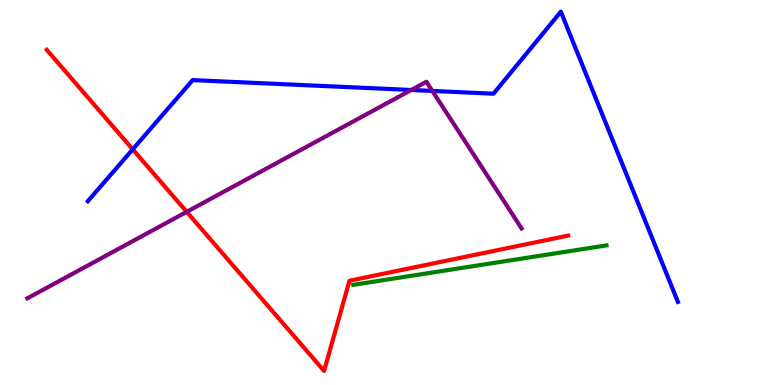[{'lines': ['blue', 'red'], 'intersections': [{'x': 1.71, 'y': 6.12}]}, {'lines': ['green', 'red'], 'intersections': []}, {'lines': ['purple', 'red'], 'intersections': [{'x': 2.41, 'y': 4.5}]}, {'lines': ['blue', 'green'], 'intersections': []}, {'lines': ['blue', 'purple'], 'intersections': [{'x': 5.31, 'y': 7.66}, {'x': 5.58, 'y': 7.64}]}, {'lines': ['green', 'purple'], 'intersections': []}]